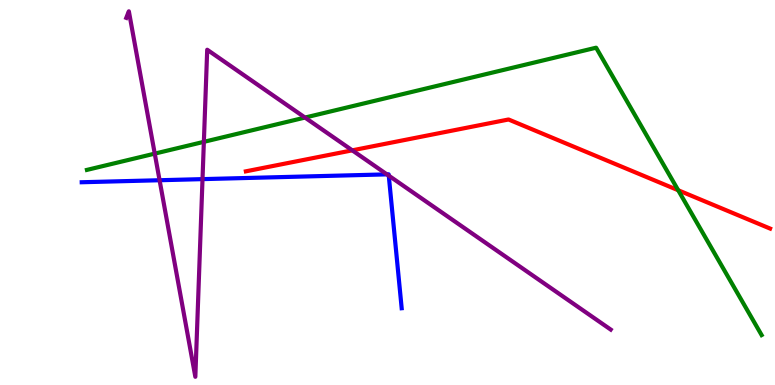[{'lines': ['blue', 'red'], 'intersections': []}, {'lines': ['green', 'red'], 'intersections': [{'x': 8.75, 'y': 5.06}]}, {'lines': ['purple', 'red'], 'intersections': [{'x': 4.55, 'y': 6.1}]}, {'lines': ['blue', 'green'], 'intersections': []}, {'lines': ['blue', 'purple'], 'intersections': [{'x': 2.06, 'y': 5.32}, {'x': 2.61, 'y': 5.35}, {'x': 4.99, 'y': 5.47}, {'x': 5.02, 'y': 5.44}]}, {'lines': ['green', 'purple'], 'intersections': [{'x': 2.0, 'y': 6.01}, {'x': 2.63, 'y': 6.32}, {'x': 3.94, 'y': 6.95}]}]